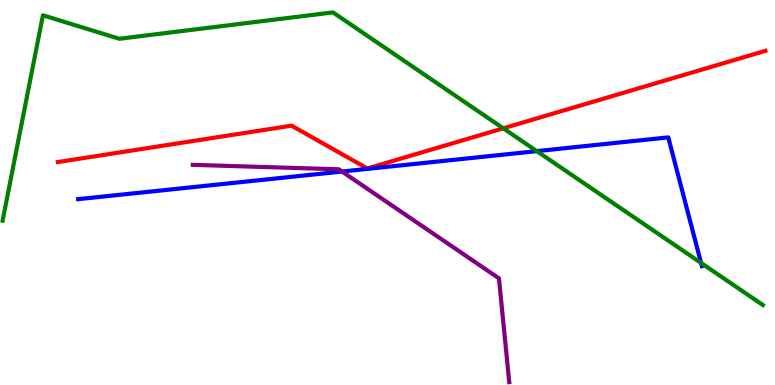[{'lines': ['blue', 'red'], 'intersections': []}, {'lines': ['green', 'red'], 'intersections': [{'x': 6.49, 'y': 6.67}]}, {'lines': ['purple', 'red'], 'intersections': []}, {'lines': ['blue', 'green'], 'intersections': [{'x': 6.93, 'y': 6.07}, {'x': 9.05, 'y': 3.17}]}, {'lines': ['blue', 'purple'], 'intersections': [{'x': 4.41, 'y': 5.54}]}, {'lines': ['green', 'purple'], 'intersections': []}]